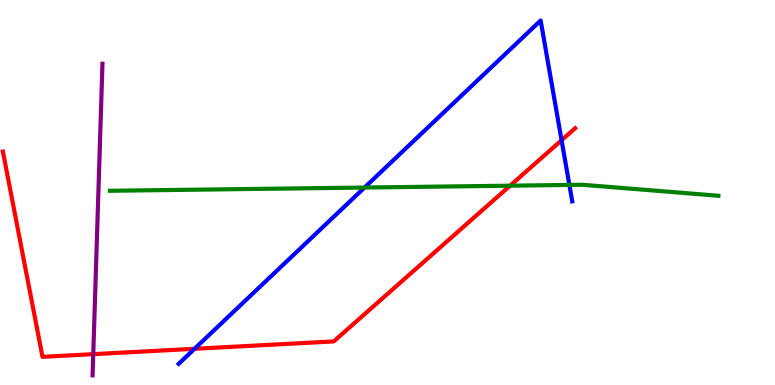[{'lines': ['blue', 'red'], 'intersections': [{'x': 2.51, 'y': 0.941}, {'x': 7.25, 'y': 6.36}]}, {'lines': ['green', 'red'], 'intersections': [{'x': 6.58, 'y': 5.18}]}, {'lines': ['purple', 'red'], 'intersections': [{'x': 1.2, 'y': 0.801}]}, {'lines': ['blue', 'green'], 'intersections': [{'x': 4.7, 'y': 5.13}, {'x': 7.35, 'y': 5.2}]}, {'lines': ['blue', 'purple'], 'intersections': []}, {'lines': ['green', 'purple'], 'intersections': []}]